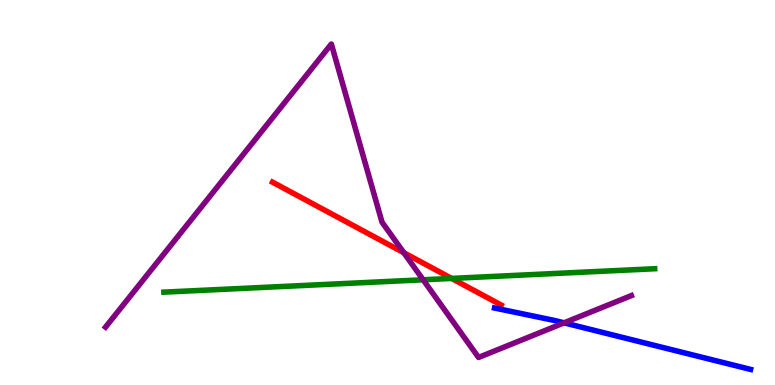[{'lines': ['blue', 'red'], 'intersections': []}, {'lines': ['green', 'red'], 'intersections': [{'x': 5.83, 'y': 2.77}]}, {'lines': ['purple', 'red'], 'intersections': [{'x': 5.21, 'y': 3.44}]}, {'lines': ['blue', 'green'], 'intersections': []}, {'lines': ['blue', 'purple'], 'intersections': [{'x': 7.28, 'y': 1.61}]}, {'lines': ['green', 'purple'], 'intersections': [{'x': 5.46, 'y': 2.73}]}]